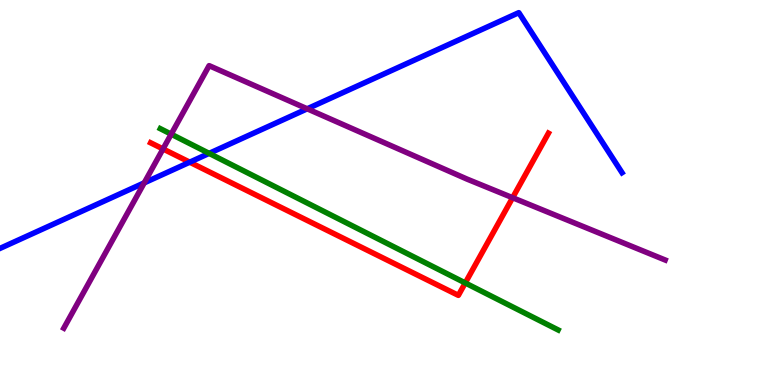[{'lines': ['blue', 'red'], 'intersections': [{'x': 2.45, 'y': 5.79}]}, {'lines': ['green', 'red'], 'intersections': [{'x': 6.0, 'y': 2.65}]}, {'lines': ['purple', 'red'], 'intersections': [{'x': 2.1, 'y': 6.13}, {'x': 6.61, 'y': 4.86}]}, {'lines': ['blue', 'green'], 'intersections': [{'x': 2.7, 'y': 6.02}]}, {'lines': ['blue', 'purple'], 'intersections': [{'x': 1.86, 'y': 5.25}, {'x': 3.96, 'y': 7.17}]}, {'lines': ['green', 'purple'], 'intersections': [{'x': 2.21, 'y': 6.51}]}]